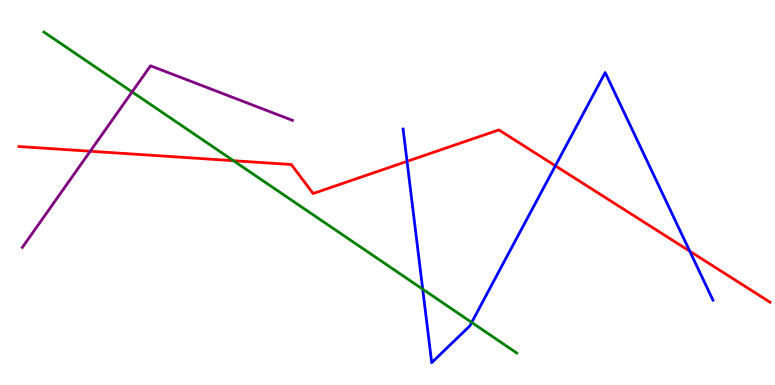[{'lines': ['blue', 'red'], 'intersections': [{'x': 5.25, 'y': 5.81}, {'x': 7.17, 'y': 5.69}, {'x': 8.9, 'y': 3.48}]}, {'lines': ['green', 'red'], 'intersections': [{'x': 3.01, 'y': 5.83}]}, {'lines': ['purple', 'red'], 'intersections': [{'x': 1.16, 'y': 6.07}]}, {'lines': ['blue', 'green'], 'intersections': [{'x': 5.45, 'y': 2.49}, {'x': 6.09, 'y': 1.63}]}, {'lines': ['blue', 'purple'], 'intersections': []}, {'lines': ['green', 'purple'], 'intersections': [{'x': 1.7, 'y': 7.61}]}]